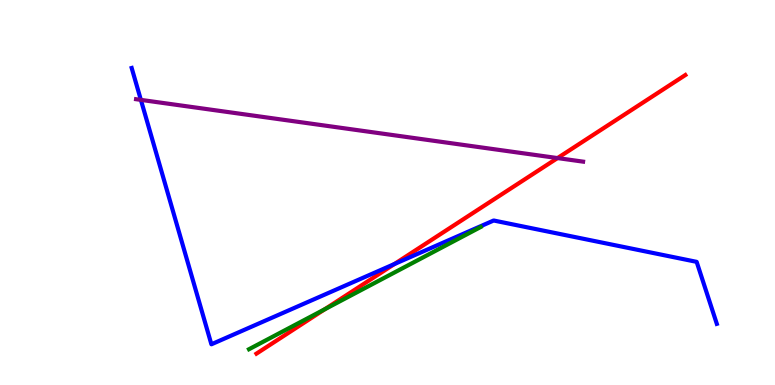[{'lines': ['blue', 'red'], 'intersections': [{'x': 5.09, 'y': 3.14}]}, {'lines': ['green', 'red'], 'intersections': [{'x': 4.19, 'y': 1.97}]}, {'lines': ['purple', 'red'], 'intersections': [{'x': 7.19, 'y': 5.89}]}, {'lines': ['blue', 'green'], 'intersections': []}, {'lines': ['blue', 'purple'], 'intersections': [{'x': 1.82, 'y': 7.41}]}, {'lines': ['green', 'purple'], 'intersections': []}]